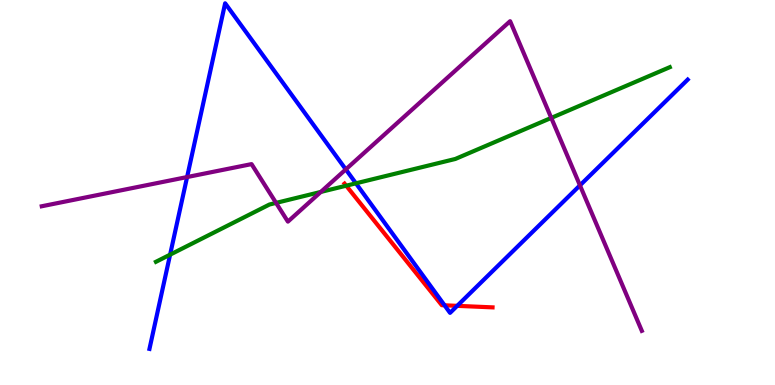[{'lines': ['blue', 'red'], 'intersections': [{'x': 5.74, 'y': 2.07}, {'x': 5.9, 'y': 2.06}]}, {'lines': ['green', 'red'], 'intersections': [{'x': 4.47, 'y': 5.18}]}, {'lines': ['purple', 'red'], 'intersections': []}, {'lines': ['blue', 'green'], 'intersections': [{'x': 2.19, 'y': 3.39}, {'x': 4.59, 'y': 5.24}]}, {'lines': ['blue', 'purple'], 'intersections': [{'x': 2.41, 'y': 5.4}, {'x': 4.46, 'y': 5.6}, {'x': 7.48, 'y': 5.19}]}, {'lines': ['green', 'purple'], 'intersections': [{'x': 3.56, 'y': 4.73}, {'x': 4.14, 'y': 5.01}, {'x': 7.11, 'y': 6.94}]}]